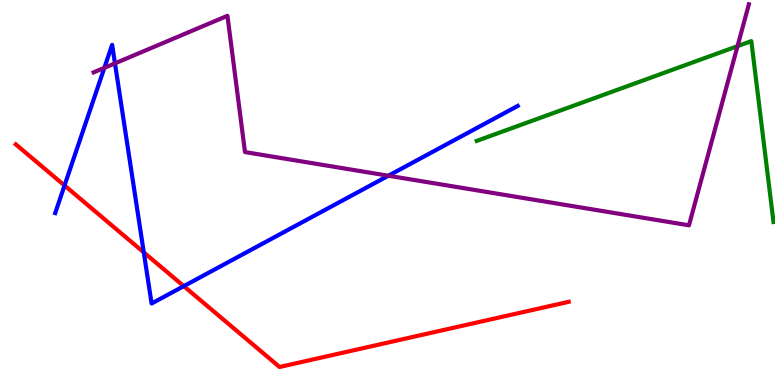[{'lines': ['blue', 'red'], 'intersections': [{'x': 0.833, 'y': 5.18}, {'x': 1.86, 'y': 3.44}, {'x': 2.37, 'y': 2.57}]}, {'lines': ['green', 'red'], 'intersections': []}, {'lines': ['purple', 'red'], 'intersections': []}, {'lines': ['blue', 'green'], 'intersections': []}, {'lines': ['blue', 'purple'], 'intersections': [{'x': 1.35, 'y': 8.24}, {'x': 1.48, 'y': 8.35}, {'x': 5.01, 'y': 5.44}]}, {'lines': ['green', 'purple'], 'intersections': [{'x': 9.52, 'y': 8.8}]}]